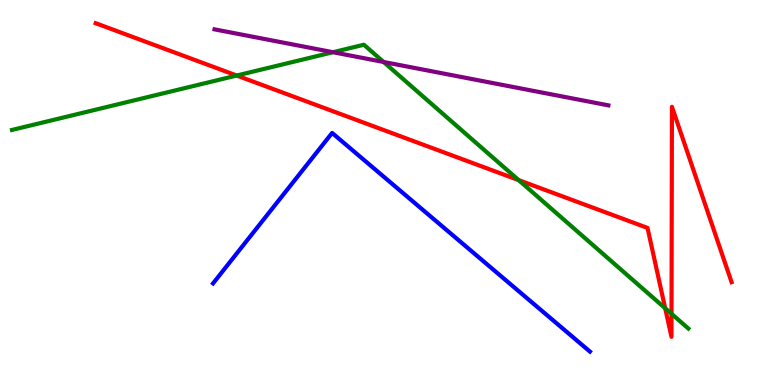[{'lines': ['blue', 'red'], 'intersections': []}, {'lines': ['green', 'red'], 'intersections': [{'x': 3.05, 'y': 8.04}, {'x': 6.69, 'y': 5.32}, {'x': 8.58, 'y': 1.99}, {'x': 8.66, 'y': 1.85}]}, {'lines': ['purple', 'red'], 'intersections': []}, {'lines': ['blue', 'green'], 'intersections': []}, {'lines': ['blue', 'purple'], 'intersections': []}, {'lines': ['green', 'purple'], 'intersections': [{'x': 4.3, 'y': 8.64}, {'x': 4.95, 'y': 8.39}]}]